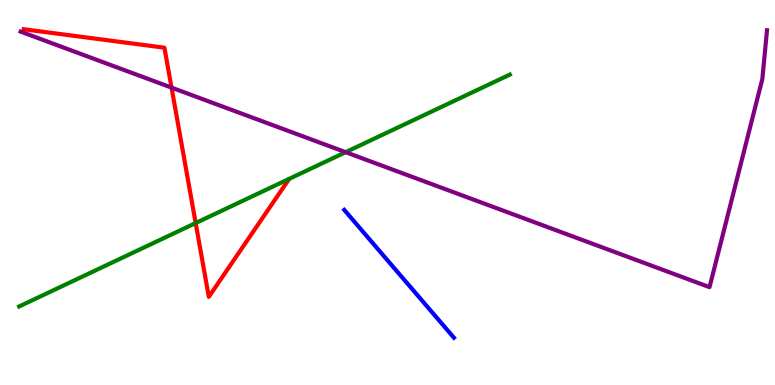[{'lines': ['blue', 'red'], 'intersections': []}, {'lines': ['green', 'red'], 'intersections': [{'x': 2.52, 'y': 4.21}]}, {'lines': ['purple', 'red'], 'intersections': [{'x': 2.21, 'y': 7.72}]}, {'lines': ['blue', 'green'], 'intersections': []}, {'lines': ['blue', 'purple'], 'intersections': []}, {'lines': ['green', 'purple'], 'intersections': [{'x': 4.46, 'y': 6.05}]}]